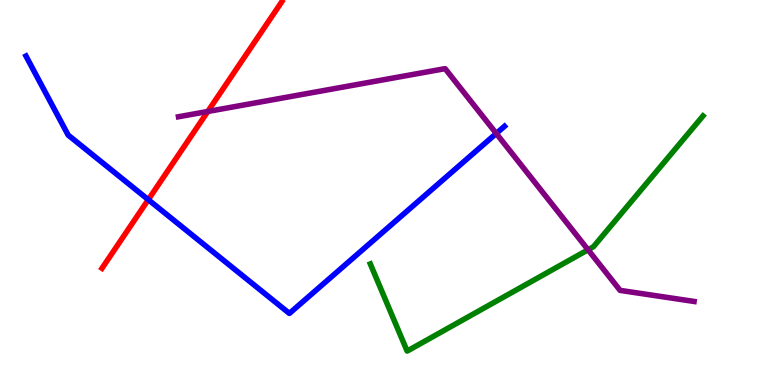[{'lines': ['blue', 'red'], 'intersections': [{'x': 1.91, 'y': 4.81}]}, {'lines': ['green', 'red'], 'intersections': []}, {'lines': ['purple', 'red'], 'intersections': [{'x': 2.68, 'y': 7.1}]}, {'lines': ['blue', 'green'], 'intersections': []}, {'lines': ['blue', 'purple'], 'intersections': [{'x': 6.4, 'y': 6.53}]}, {'lines': ['green', 'purple'], 'intersections': [{'x': 7.59, 'y': 3.51}]}]